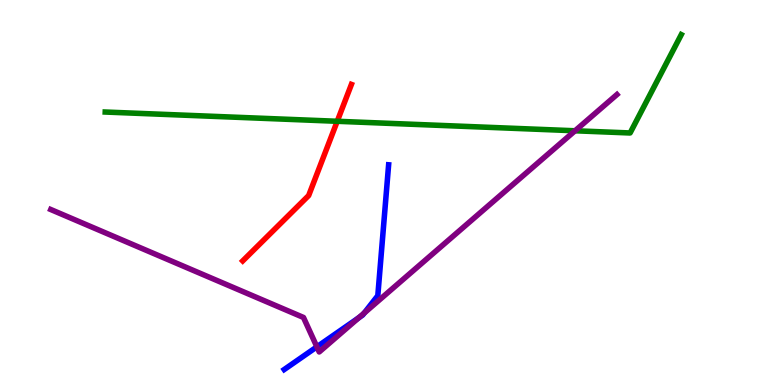[{'lines': ['blue', 'red'], 'intersections': []}, {'lines': ['green', 'red'], 'intersections': [{'x': 4.35, 'y': 6.85}]}, {'lines': ['purple', 'red'], 'intersections': []}, {'lines': ['blue', 'green'], 'intersections': []}, {'lines': ['blue', 'purple'], 'intersections': [{'x': 4.09, 'y': 0.991}, {'x': 4.63, 'y': 1.75}, {'x': 4.7, 'y': 1.87}]}, {'lines': ['green', 'purple'], 'intersections': [{'x': 7.42, 'y': 6.6}]}]